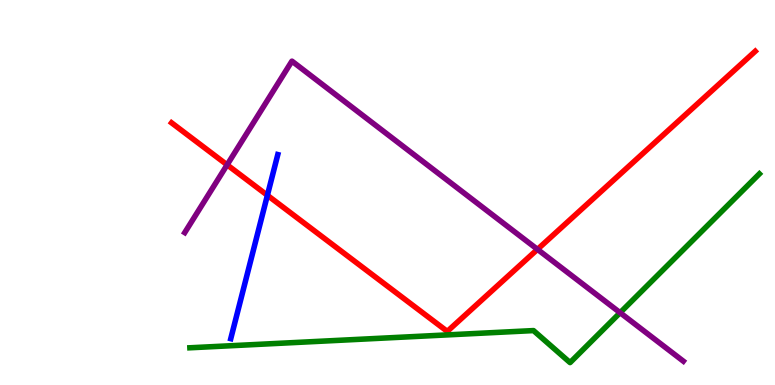[{'lines': ['blue', 'red'], 'intersections': [{'x': 3.45, 'y': 4.93}]}, {'lines': ['green', 'red'], 'intersections': []}, {'lines': ['purple', 'red'], 'intersections': [{'x': 2.93, 'y': 5.72}, {'x': 6.94, 'y': 3.52}]}, {'lines': ['blue', 'green'], 'intersections': []}, {'lines': ['blue', 'purple'], 'intersections': []}, {'lines': ['green', 'purple'], 'intersections': [{'x': 8.0, 'y': 1.88}]}]